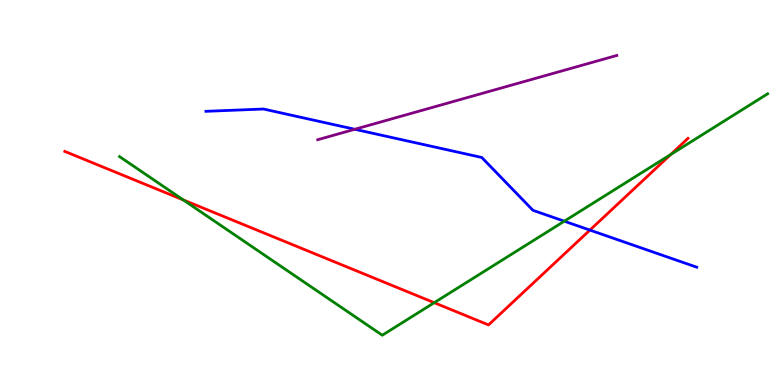[{'lines': ['blue', 'red'], 'intersections': [{'x': 7.61, 'y': 4.02}]}, {'lines': ['green', 'red'], 'intersections': [{'x': 2.36, 'y': 4.81}, {'x': 5.6, 'y': 2.14}, {'x': 8.65, 'y': 5.99}]}, {'lines': ['purple', 'red'], 'intersections': []}, {'lines': ['blue', 'green'], 'intersections': [{'x': 7.28, 'y': 4.25}]}, {'lines': ['blue', 'purple'], 'intersections': [{'x': 4.58, 'y': 6.64}]}, {'lines': ['green', 'purple'], 'intersections': []}]